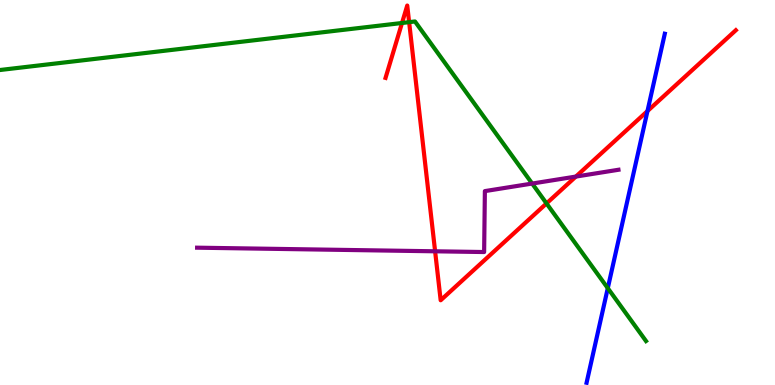[{'lines': ['blue', 'red'], 'intersections': [{'x': 8.35, 'y': 7.12}]}, {'lines': ['green', 'red'], 'intersections': [{'x': 5.19, 'y': 9.4}, {'x': 5.28, 'y': 9.42}, {'x': 7.05, 'y': 4.72}]}, {'lines': ['purple', 'red'], 'intersections': [{'x': 5.61, 'y': 3.47}, {'x': 7.43, 'y': 5.41}]}, {'lines': ['blue', 'green'], 'intersections': [{'x': 7.84, 'y': 2.52}]}, {'lines': ['blue', 'purple'], 'intersections': []}, {'lines': ['green', 'purple'], 'intersections': [{'x': 6.87, 'y': 5.23}]}]